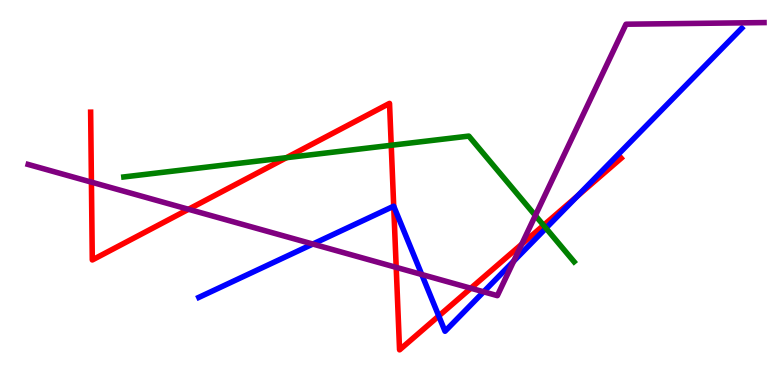[{'lines': ['blue', 'red'], 'intersections': [{'x': 5.08, 'y': 4.64}, {'x': 5.66, 'y': 1.79}, {'x': 7.45, 'y': 4.91}]}, {'lines': ['green', 'red'], 'intersections': [{'x': 3.7, 'y': 5.9}, {'x': 5.05, 'y': 6.23}, {'x': 7.01, 'y': 4.15}]}, {'lines': ['purple', 'red'], 'intersections': [{'x': 1.18, 'y': 5.27}, {'x': 2.43, 'y': 4.56}, {'x': 5.11, 'y': 3.06}, {'x': 6.08, 'y': 2.51}, {'x': 6.73, 'y': 3.66}]}, {'lines': ['blue', 'green'], 'intersections': [{'x': 7.04, 'y': 4.07}]}, {'lines': ['blue', 'purple'], 'intersections': [{'x': 4.04, 'y': 3.66}, {'x': 5.44, 'y': 2.87}, {'x': 6.24, 'y': 2.42}, {'x': 6.63, 'y': 3.22}]}, {'lines': ['green', 'purple'], 'intersections': [{'x': 6.91, 'y': 4.4}]}]